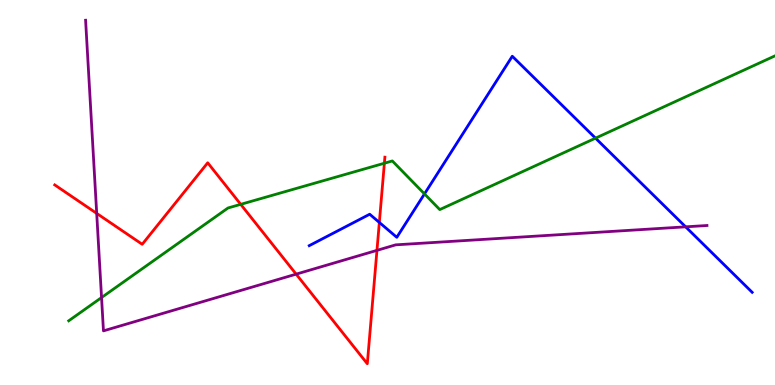[{'lines': ['blue', 'red'], 'intersections': [{'x': 4.89, 'y': 4.22}]}, {'lines': ['green', 'red'], 'intersections': [{'x': 3.11, 'y': 4.69}, {'x': 4.96, 'y': 5.76}]}, {'lines': ['purple', 'red'], 'intersections': [{'x': 1.25, 'y': 4.46}, {'x': 3.82, 'y': 2.88}, {'x': 4.86, 'y': 3.5}]}, {'lines': ['blue', 'green'], 'intersections': [{'x': 5.48, 'y': 4.96}, {'x': 7.68, 'y': 6.41}]}, {'lines': ['blue', 'purple'], 'intersections': [{'x': 8.85, 'y': 4.11}]}, {'lines': ['green', 'purple'], 'intersections': [{'x': 1.31, 'y': 2.27}]}]